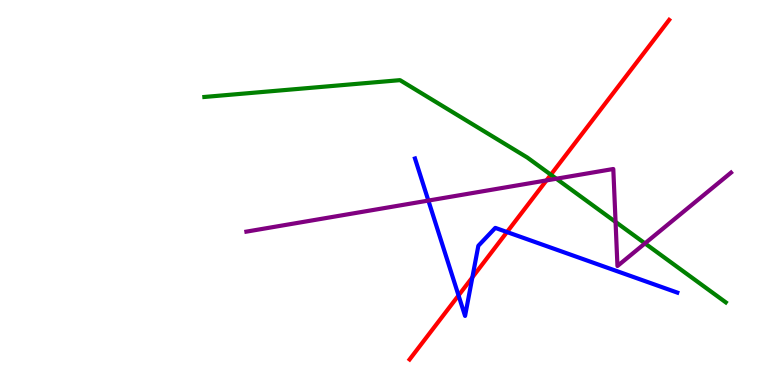[{'lines': ['blue', 'red'], 'intersections': [{'x': 5.92, 'y': 2.33}, {'x': 6.1, 'y': 2.8}, {'x': 6.54, 'y': 3.97}]}, {'lines': ['green', 'red'], 'intersections': [{'x': 7.11, 'y': 5.46}]}, {'lines': ['purple', 'red'], 'intersections': [{'x': 7.05, 'y': 5.31}]}, {'lines': ['blue', 'green'], 'intersections': []}, {'lines': ['blue', 'purple'], 'intersections': [{'x': 5.53, 'y': 4.79}]}, {'lines': ['green', 'purple'], 'intersections': [{'x': 7.18, 'y': 5.36}, {'x': 7.94, 'y': 4.24}, {'x': 8.32, 'y': 3.68}]}]